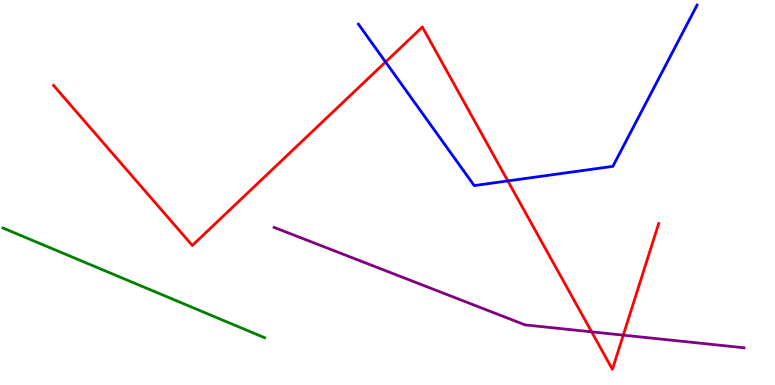[{'lines': ['blue', 'red'], 'intersections': [{'x': 4.97, 'y': 8.39}, {'x': 6.55, 'y': 5.3}]}, {'lines': ['green', 'red'], 'intersections': []}, {'lines': ['purple', 'red'], 'intersections': [{'x': 7.63, 'y': 1.38}, {'x': 8.04, 'y': 1.29}]}, {'lines': ['blue', 'green'], 'intersections': []}, {'lines': ['blue', 'purple'], 'intersections': []}, {'lines': ['green', 'purple'], 'intersections': []}]